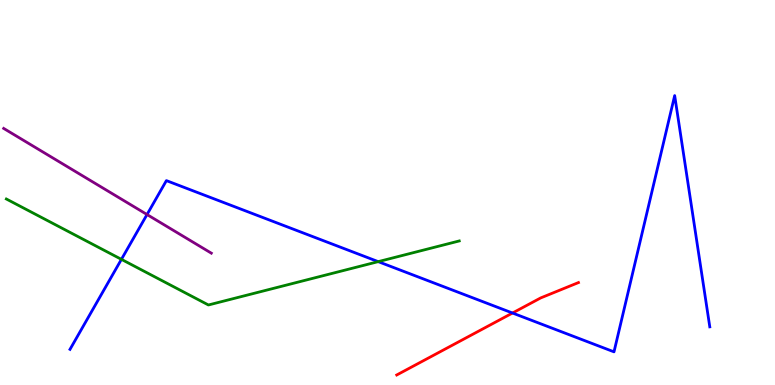[{'lines': ['blue', 'red'], 'intersections': [{'x': 6.61, 'y': 1.87}]}, {'lines': ['green', 'red'], 'intersections': []}, {'lines': ['purple', 'red'], 'intersections': []}, {'lines': ['blue', 'green'], 'intersections': [{'x': 1.57, 'y': 3.26}, {'x': 4.88, 'y': 3.2}]}, {'lines': ['blue', 'purple'], 'intersections': [{'x': 1.9, 'y': 4.43}]}, {'lines': ['green', 'purple'], 'intersections': []}]